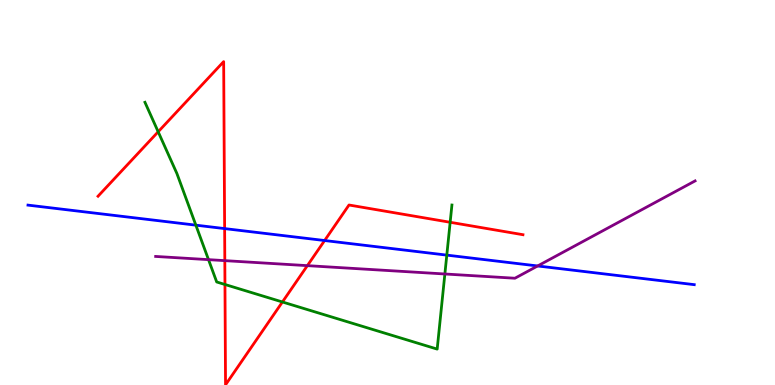[{'lines': ['blue', 'red'], 'intersections': [{'x': 2.9, 'y': 4.06}, {'x': 4.19, 'y': 3.75}]}, {'lines': ['green', 'red'], 'intersections': [{'x': 2.04, 'y': 6.58}, {'x': 2.9, 'y': 2.61}, {'x': 3.64, 'y': 2.16}, {'x': 5.81, 'y': 4.23}]}, {'lines': ['purple', 'red'], 'intersections': [{'x': 2.9, 'y': 3.23}, {'x': 3.97, 'y': 3.1}]}, {'lines': ['blue', 'green'], 'intersections': [{'x': 2.53, 'y': 4.15}, {'x': 5.77, 'y': 3.37}]}, {'lines': ['blue', 'purple'], 'intersections': [{'x': 6.94, 'y': 3.09}]}, {'lines': ['green', 'purple'], 'intersections': [{'x': 2.69, 'y': 3.26}, {'x': 5.74, 'y': 2.88}]}]